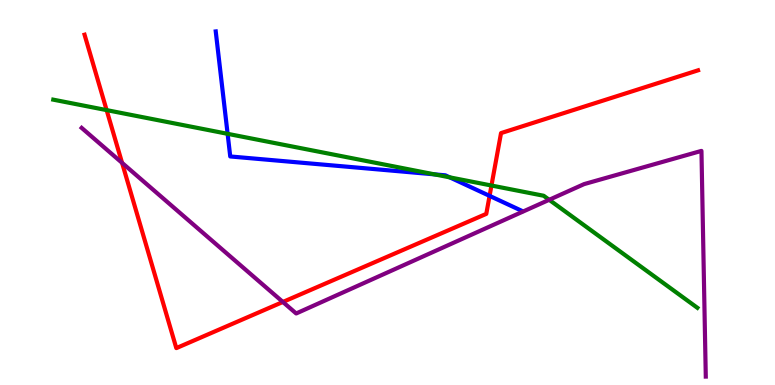[{'lines': ['blue', 'red'], 'intersections': [{'x': 6.32, 'y': 4.91}]}, {'lines': ['green', 'red'], 'intersections': [{'x': 1.38, 'y': 7.14}, {'x': 6.34, 'y': 5.18}]}, {'lines': ['purple', 'red'], 'intersections': [{'x': 1.58, 'y': 5.77}, {'x': 3.65, 'y': 2.16}]}, {'lines': ['blue', 'green'], 'intersections': [{'x': 2.94, 'y': 6.52}, {'x': 5.61, 'y': 5.47}, {'x': 5.8, 'y': 5.39}]}, {'lines': ['blue', 'purple'], 'intersections': []}, {'lines': ['green', 'purple'], 'intersections': [{'x': 7.09, 'y': 4.81}]}]